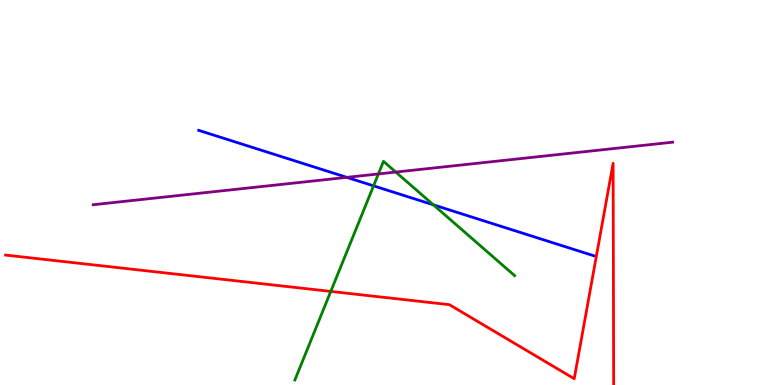[{'lines': ['blue', 'red'], 'intersections': []}, {'lines': ['green', 'red'], 'intersections': [{'x': 4.27, 'y': 2.43}]}, {'lines': ['purple', 'red'], 'intersections': []}, {'lines': ['blue', 'green'], 'intersections': [{'x': 4.82, 'y': 5.17}, {'x': 5.59, 'y': 4.68}]}, {'lines': ['blue', 'purple'], 'intersections': [{'x': 4.47, 'y': 5.39}]}, {'lines': ['green', 'purple'], 'intersections': [{'x': 4.88, 'y': 5.48}, {'x': 5.11, 'y': 5.53}]}]